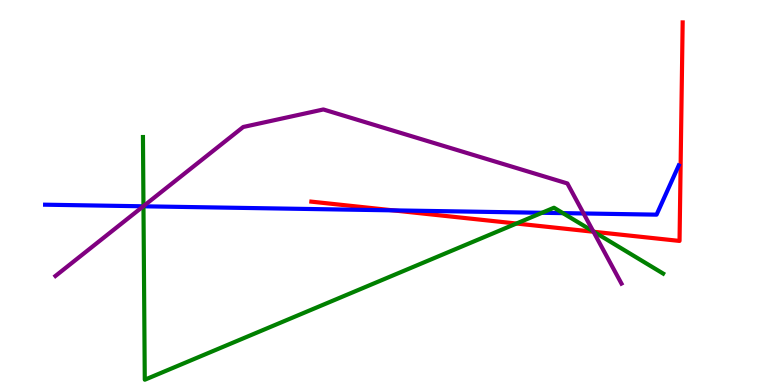[{'lines': ['blue', 'red'], 'intersections': [{'x': 5.07, 'y': 4.54}]}, {'lines': ['green', 'red'], 'intersections': [{'x': 6.66, 'y': 4.19}, {'x': 7.66, 'y': 3.98}]}, {'lines': ['purple', 'red'], 'intersections': [{'x': 7.66, 'y': 3.98}]}, {'lines': ['blue', 'green'], 'intersections': [{'x': 1.85, 'y': 4.64}, {'x': 6.99, 'y': 4.47}, {'x': 7.26, 'y': 4.46}]}, {'lines': ['blue', 'purple'], 'intersections': [{'x': 1.85, 'y': 4.64}, {'x': 7.53, 'y': 4.46}]}, {'lines': ['green', 'purple'], 'intersections': [{'x': 1.85, 'y': 4.65}, {'x': 7.66, 'y': 3.99}]}]